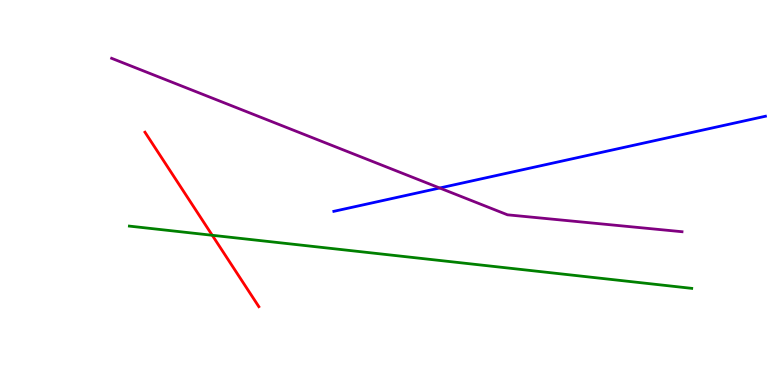[{'lines': ['blue', 'red'], 'intersections': []}, {'lines': ['green', 'red'], 'intersections': [{'x': 2.74, 'y': 3.89}]}, {'lines': ['purple', 'red'], 'intersections': []}, {'lines': ['blue', 'green'], 'intersections': []}, {'lines': ['blue', 'purple'], 'intersections': [{'x': 5.67, 'y': 5.12}]}, {'lines': ['green', 'purple'], 'intersections': []}]